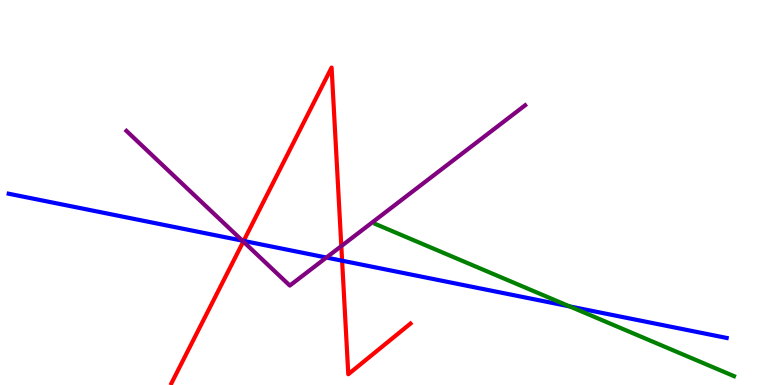[{'lines': ['blue', 'red'], 'intersections': [{'x': 3.14, 'y': 3.74}, {'x': 4.41, 'y': 3.23}]}, {'lines': ['green', 'red'], 'intersections': []}, {'lines': ['purple', 'red'], 'intersections': [{'x': 3.14, 'y': 3.73}, {'x': 4.4, 'y': 3.61}]}, {'lines': ['blue', 'green'], 'intersections': [{'x': 7.35, 'y': 2.04}]}, {'lines': ['blue', 'purple'], 'intersections': [{'x': 3.13, 'y': 3.75}, {'x': 4.21, 'y': 3.31}]}, {'lines': ['green', 'purple'], 'intersections': []}]